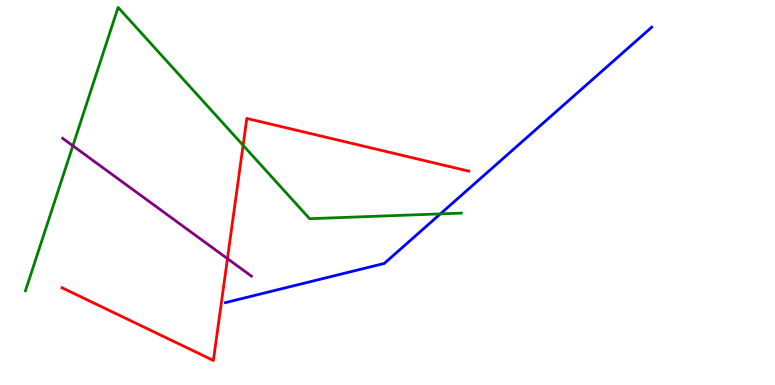[{'lines': ['blue', 'red'], 'intersections': []}, {'lines': ['green', 'red'], 'intersections': [{'x': 3.14, 'y': 6.23}]}, {'lines': ['purple', 'red'], 'intersections': [{'x': 2.93, 'y': 3.28}]}, {'lines': ['blue', 'green'], 'intersections': [{'x': 5.68, 'y': 4.44}]}, {'lines': ['blue', 'purple'], 'intersections': []}, {'lines': ['green', 'purple'], 'intersections': [{'x': 0.94, 'y': 6.21}]}]